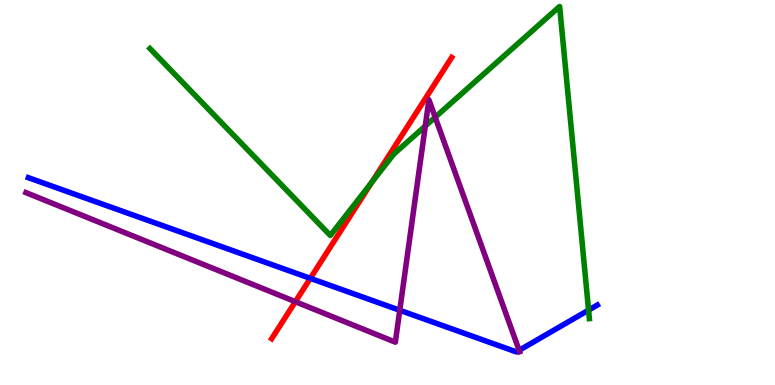[{'lines': ['blue', 'red'], 'intersections': [{'x': 4.0, 'y': 2.77}]}, {'lines': ['green', 'red'], 'intersections': [{'x': 4.8, 'y': 5.27}]}, {'lines': ['purple', 'red'], 'intersections': [{'x': 3.81, 'y': 2.16}]}, {'lines': ['blue', 'green'], 'intersections': [{'x': 7.59, 'y': 1.95}]}, {'lines': ['blue', 'purple'], 'intersections': [{'x': 5.16, 'y': 1.94}, {'x': 6.7, 'y': 0.901}]}, {'lines': ['green', 'purple'], 'intersections': [{'x': 5.49, 'y': 6.73}, {'x': 5.62, 'y': 6.96}]}]